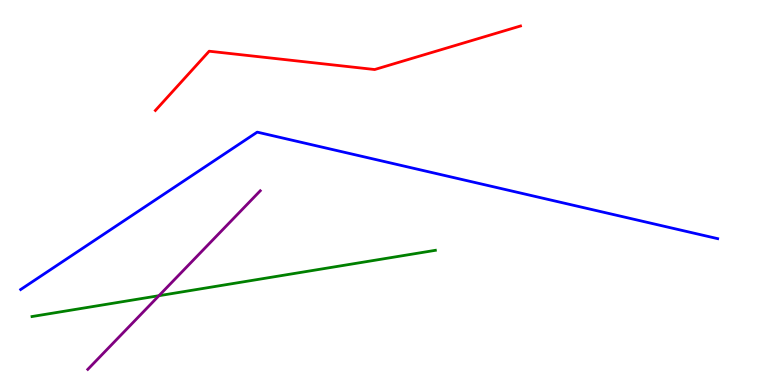[{'lines': ['blue', 'red'], 'intersections': []}, {'lines': ['green', 'red'], 'intersections': []}, {'lines': ['purple', 'red'], 'intersections': []}, {'lines': ['blue', 'green'], 'intersections': []}, {'lines': ['blue', 'purple'], 'intersections': []}, {'lines': ['green', 'purple'], 'intersections': [{'x': 2.05, 'y': 2.32}]}]